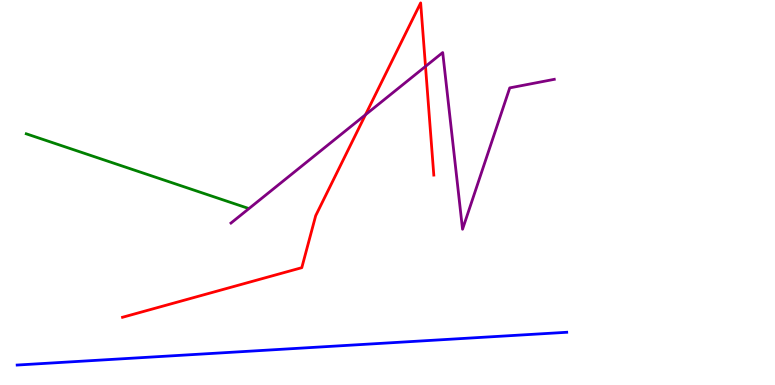[{'lines': ['blue', 'red'], 'intersections': []}, {'lines': ['green', 'red'], 'intersections': []}, {'lines': ['purple', 'red'], 'intersections': [{'x': 4.72, 'y': 7.02}, {'x': 5.49, 'y': 8.28}]}, {'lines': ['blue', 'green'], 'intersections': []}, {'lines': ['blue', 'purple'], 'intersections': []}, {'lines': ['green', 'purple'], 'intersections': []}]